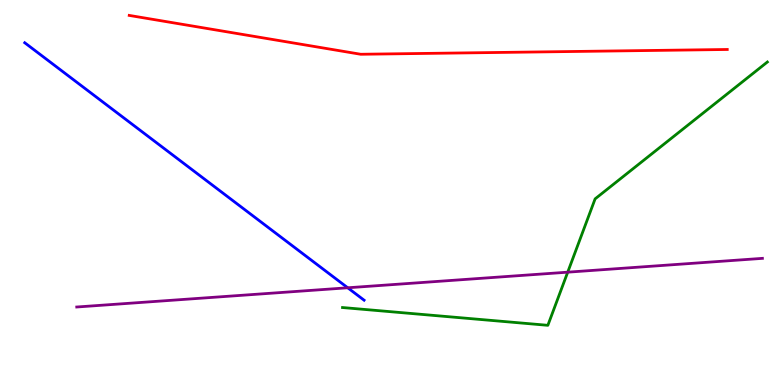[{'lines': ['blue', 'red'], 'intersections': []}, {'lines': ['green', 'red'], 'intersections': []}, {'lines': ['purple', 'red'], 'intersections': []}, {'lines': ['blue', 'green'], 'intersections': []}, {'lines': ['blue', 'purple'], 'intersections': [{'x': 4.49, 'y': 2.53}]}, {'lines': ['green', 'purple'], 'intersections': [{'x': 7.33, 'y': 2.93}]}]